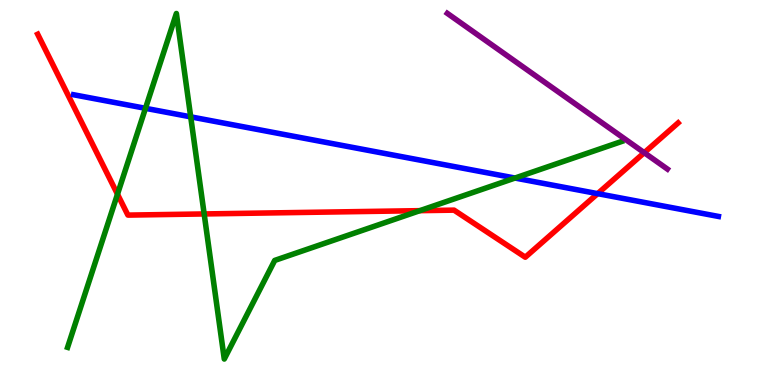[{'lines': ['blue', 'red'], 'intersections': [{'x': 7.71, 'y': 4.97}]}, {'lines': ['green', 'red'], 'intersections': [{'x': 1.52, 'y': 4.96}, {'x': 2.63, 'y': 4.44}, {'x': 5.42, 'y': 4.53}]}, {'lines': ['purple', 'red'], 'intersections': [{'x': 8.31, 'y': 6.03}]}, {'lines': ['blue', 'green'], 'intersections': [{'x': 1.88, 'y': 7.19}, {'x': 2.46, 'y': 6.96}, {'x': 6.64, 'y': 5.38}]}, {'lines': ['blue', 'purple'], 'intersections': []}, {'lines': ['green', 'purple'], 'intersections': []}]